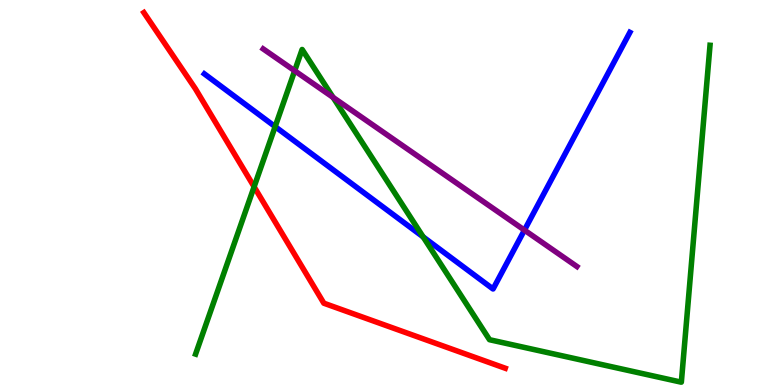[{'lines': ['blue', 'red'], 'intersections': []}, {'lines': ['green', 'red'], 'intersections': [{'x': 3.28, 'y': 5.15}]}, {'lines': ['purple', 'red'], 'intersections': []}, {'lines': ['blue', 'green'], 'intersections': [{'x': 3.55, 'y': 6.71}, {'x': 5.46, 'y': 3.85}]}, {'lines': ['blue', 'purple'], 'intersections': [{'x': 6.77, 'y': 4.02}]}, {'lines': ['green', 'purple'], 'intersections': [{'x': 3.8, 'y': 8.16}, {'x': 4.3, 'y': 7.47}]}]